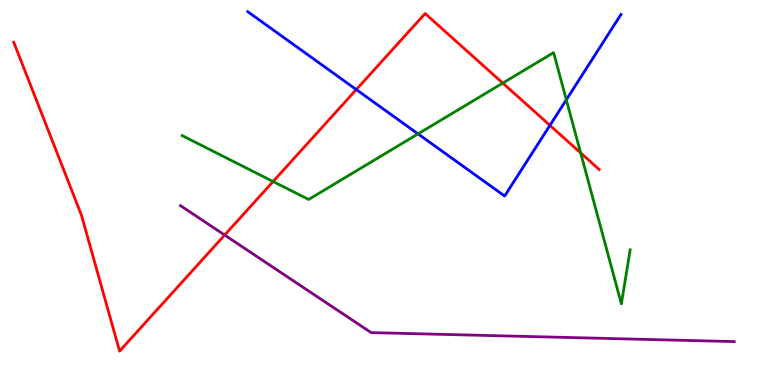[{'lines': ['blue', 'red'], 'intersections': [{'x': 4.6, 'y': 7.67}, {'x': 7.1, 'y': 6.74}]}, {'lines': ['green', 'red'], 'intersections': [{'x': 3.52, 'y': 5.29}, {'x': 6.49, 'y': 7.84}, {'x': 7.49, 'y': 6.03}]}, {'lines': ['purple', 'red'], 'intersections': [{'x': 2.9, 'y': 3.89}]}, {'lines': ['blue', 'green'], 'intersections': [{'x': 5.39, 'y': 6.52}, {'x': 7.31, 'y': 7.41}]}, {'lines': ['blue', 'purple'], 'intersections': []}, {'lines': ['green', 'purple'], 'intersections': []}]